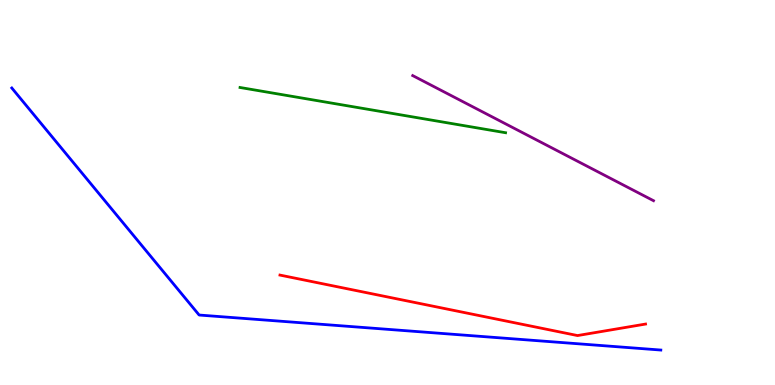[{'lines': ['blue', 'red'], 'intersections': []}, {'lines': ['green', 'red'], 'intersections': []}, {'lines': ['purple', 'red'], 'intersections': []}, {'lines': ['blue', 'green'], 'intersections': []}, {'lines': ['blue', 'purple'], 'intersections': []}, {'lines': ['green', 'purple'], 'intersections': []}]